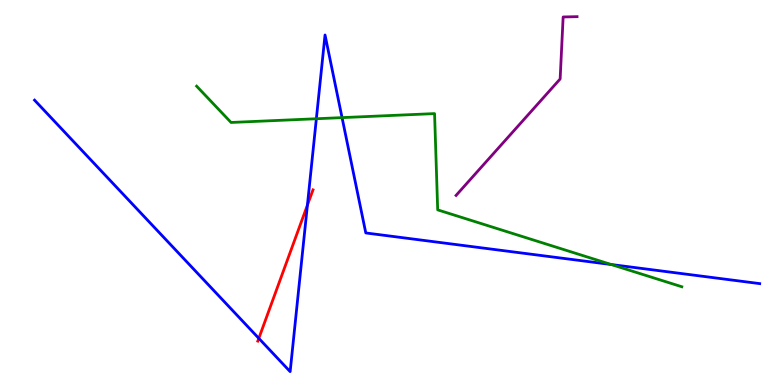[{'lines': ['blue', 'red'], 'intersections': [{'x': 3.34, 'y': 1.21}, {'x': 3.97, 'y': 4.67}]}, {'lines': ['green', 'red'], 'intersections': []}, {'lines': ['purple', 'red'], 'intersections': []}, {'lines': ['blue', 'green'], 'intersections': [{'x': 4.08, 'y': 6.92}, {'x': 4.41, 'y': 6.94}, {'x': 7.89, 'y': 3.13}]}, {'lines': ['blue', 'purple'], 'intersections': []}, {'lines': ['green', 'purple'], 'intersections': []}]